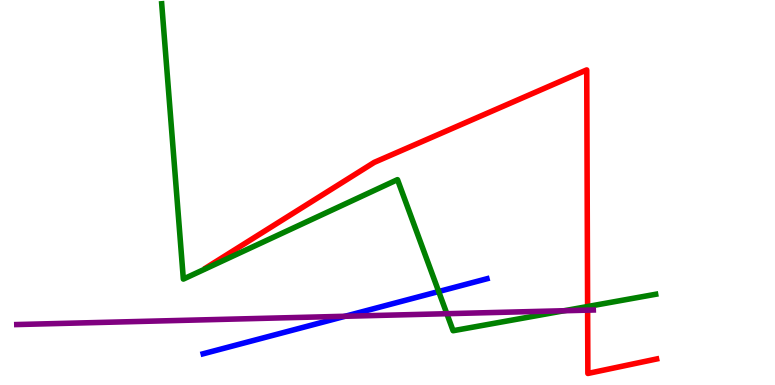[{'lines': ['blue', 'red'], 'intersections': []}, {'lines': ['green', 'red'], 'intersections': [{'x': 7.58, 'y': 2.04}]}, {'lines': ['purple', 'red'], 'intersections': [{'x': 7.58, 'y': 1.94}]}, {'lines': ['blue', 'green'], 'intersections': [{'x': 5.66, 'y': 2.43}]}, {'lines': ['blue', 'purple'], 'intersections': [{'x': 4.45, 'y': 1.79}]}, {'lines': ['green', 'purple'], 'intersections': [{'x': 5.77, 'y': 1.85}, {'x': 7.28, 'y': 1.93}]}]